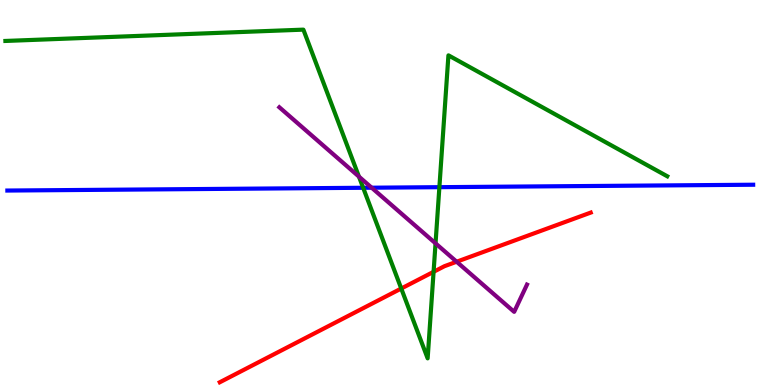[{'lines': ['blue', 'red'], 'intersections': []}, {'lines': ['green', 'red'], 'intersections': [{'x': 5.18, 'y': 2.51}, {'x': 5.59, 'y': 2.94}]}, {'lines': ['purple', 'red'], 'intersections': [{'x': 5.89, 'y': 3.2}]}, {'lines': ['blue', 'green'], 'intersections': [{'x': 4.69, 'y': 5.12}, {'x': 5.67, 'y': 5.14}]}, {'lines': ['blue', 'purple'], 'intersections': [{'x': 4.8, 'y': 5.12}]}, {'lines': ['green', 'purple'], 'intersections': [{'x': 4.63, 'y': 5.41}, {'x': 5.62, 'y': 3.68}]}]